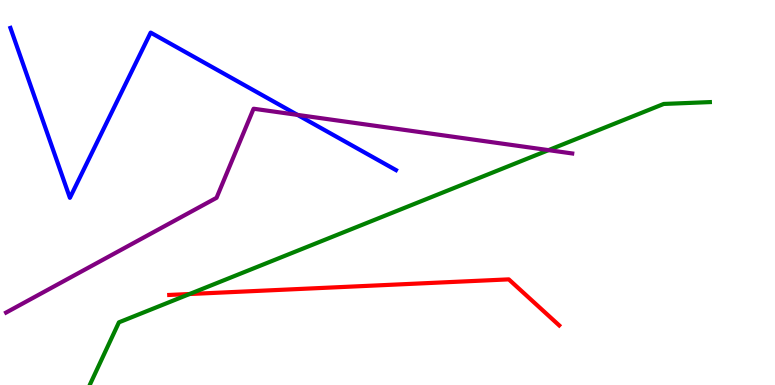[{'lines': ['blue', 'red'], 'intersections': []}, {'lines': ['green', 'red'], 'intersections': [{'x': 2.45, 'y': 2.36}]}, {'lines': ['purple', 'red'], 'intersections': []}, {'lines': ['blue', 'green'], 'intersections': []}, {'lines': ['blue', 'purple'], 'intersections': [{'x': 3.84, 'y': 7.02}]}, {'lines': ['green', 'purple'], 'intersections': [{'x': 7.08, 'y': 6.1}]}]